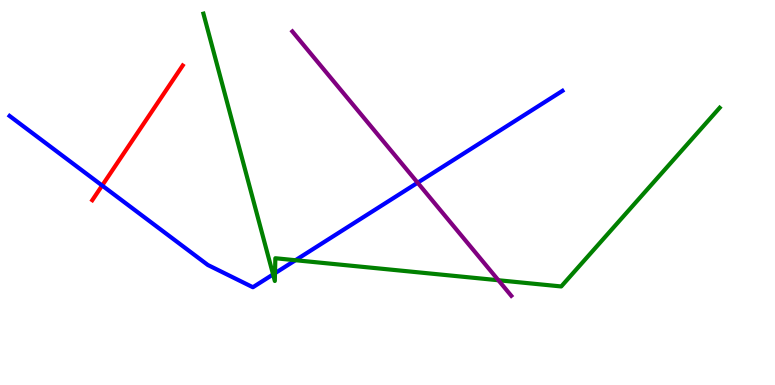[{'lines': ['blue', 'red'], 'intersections': [{'x': 1.32, 'y': 5.18}]}, {'lines': ['green', 'red'], 'intersections': []}, {'lines': ['purple', 'red'], 'intersections': []}, {'lines': ['blue', 'green'], 'intersections': [{'x': 3.52, 'y': 2.87}, {'x': 3.55, 'y': 2.9}, {'x': 3.81, 'y': 3.24}]}, {'lines': ['blue', 'purple'], 'intersections': [{'x': 5.39, 'y': 5.25}]}, {'lines': ['green', 'purple'], 'intersections': [{'x': 6.43, 'y': 2.72}]}]